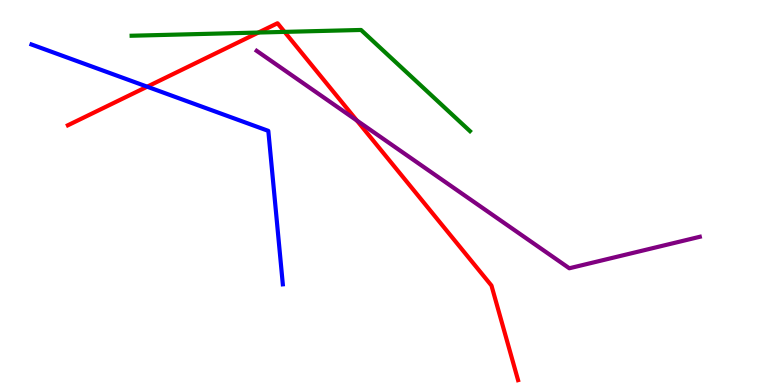[{'lines': ['blue', 'red'], 'intersections': [{'x': 1.9, 'y': 7.75}]}, {'lines': ['green', 'red'], 'intersections': [{'x': 3.33, 'y': 9.15}, {'x': 3.67, 'y': 9.17}]}, {'lines': ['purple', 'red'], 'intersections': [{'x': 4.6, 'y': 6.87}]}, {'lines': ['blue', 'green'], 'intersections': []}, {'lines': ['blue', 'purple'], 'intersections': []}, {'lines': ['green', 'purple'], 'intersections': []}]